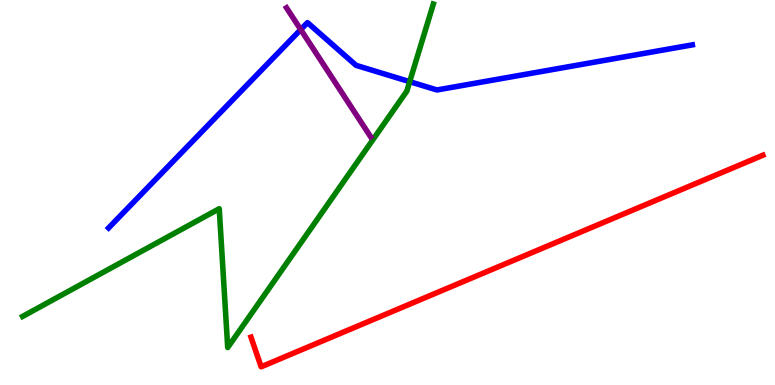[{'lines': ['blue', 'red'], 'intersections': []}, {'lines': ['green', 'red'], 'intersections': []}, {'lines': ['purple', 'red'], 'intersections': []}, {'lines': ['blue', 'green'], 'intersections': [{'x': 5.29, 'y': 7.88}]}, {'lines': ['blue', 'purple'], 'intersections': [{'x': 3.88, 'y': 9.23}]}, {'lines': ['green', 'purple'], 'intersections': []}]